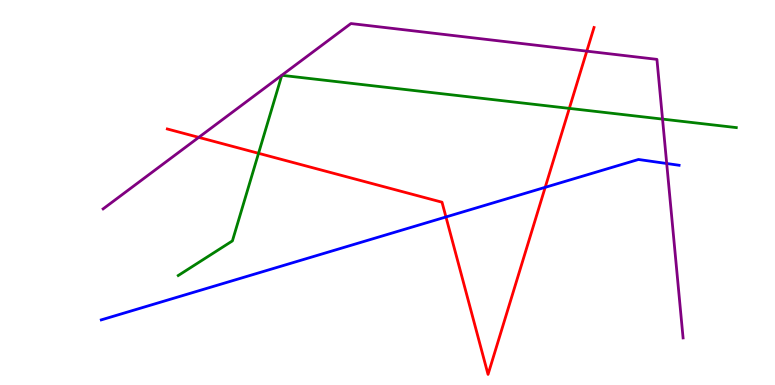[{'lines': ['blue', 'red'], 'intersections': [{'x': 5.75, 'y': 4.36}, {'x': 7.03, 'y': 5.13}]}, {'lines': ['green', 'red'], 'intersections': [{'x': 3.34, 'y': 6.02}, {'x': 7.35, 'y': 7.18}]}, {'lines': ['purple', 'red'], 'intersections': [{'x': 2.56, 'y': 6.43}, {'x': 7.57, 'y': 8.67}]}, {'lines': ['blue', 'green'], 'intersections': []}, {'lines': ['blue', 'purple'], 'intersections': [{'x': 8.6, 'y': 5.75}]}, {'lines': ['green', 'purple'], 'intersections': [{'x': 8.55, 'y': 6.91}]}]